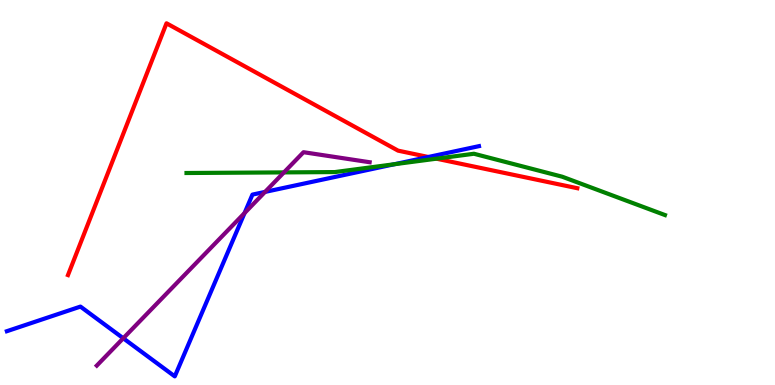[{'lines': ['blue', 'red'], 'intersections': [{'x': 5.53, 'y': 5.92}]}, {'lines': ['green', 'red'], 'intersections': [{'x': 5.63, 'y': 5.88}]}, {'lines': ['purple', 'red'], 'intersections': []}, {'lines': ['blue', 'green'], 'intersections': [{'x': 5.09, 'y': 5.73}]}, {'lines': ['blue', 'purple'], 'intersections': [{'x': 1.59, 'y': 1.21}, {'x': 3.16, 'y': 4.47}, {'x': 3.42, 'y': 5.02}]}, {'lines': ['green', 'purple'], 'intersections': [{'x': 3.66, 'y': 5.52}]}]